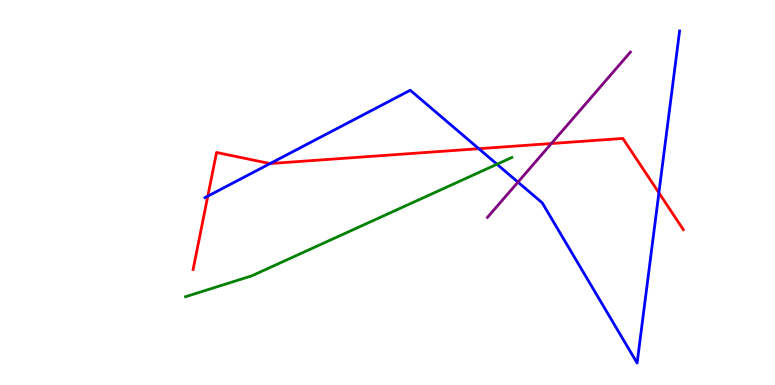[{'lines': ['blue', 'red'], 'intersections': [{'x': 2.68, 'y': 4.91}, {'x': 3.49, 'y': 5.75}, {'x': 6.18, 'y': 6.14}, {'x': 8.5, 'y': 4.99}]}, {'lines': ['green', 'red'], 'intersections': []}, {'lines': ['purple', 'red'], 'intersections': [{'x': 7.11, 'y': 6.27}]}, {'lines': ['blue', 'green'], 'intersections': [{'x': 6.41, 'y': 5.73}]}, {'lines': ['blue', 'purple'], 'intersections': [{'x': 6.68, 'y': 5.27}]}, {'lines': ['green', 'purple'], 'intersections': []}]